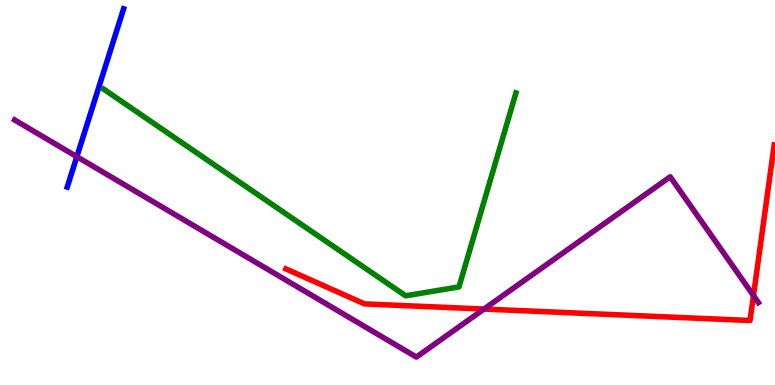[{'lines': ['blue', 'red'], 'intersections': []}, {'lines': ['green', 'red'], 'intersections': []}, {'lines': ['purple', 'red'], 'intersections': [{'x': 6.25, 'y': 1.97}, {'x': 9.72, 'y': 2.32}]}, {'lines': ['blue', 'green'], 'intersections': []}, {'lines': ['blue', 'purple'], 'intersections': [{'x': 0.992, 'y': 5.93}]}, {'lines': ['green', 'purple'], 'intersections': []}]